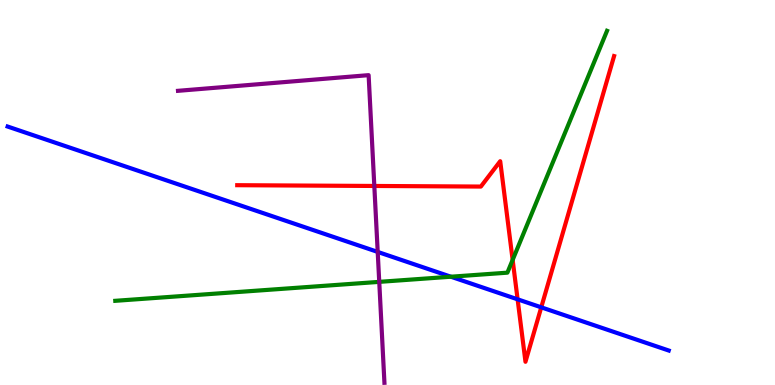[{'lines': ['blue', 'red'], 'intersections': [{'x': 6.68, 'y': 2.23}, {'x': 6.98, 'y': 2.02}]}, {'lines': ['green', 'red'], 'intersections': [{'x': 6.61, 'y': 3.25}]}, {'lines': ['purple', 'red'], 'intersections': [{'x': 4.83, 'y': 5.17}]}, {'lines': ['blue', 'green'], 'intersections': [{'x': 5.82, 'y': 2.81}]}, {'lines': ['blue', 'purple'], 'intersections': [{'x': 4.87, 'y': 3.46}]}, {'lines': ['green', 'purple'], 'intersections': [{'x': 4.89, 'y': 2.68}]}]